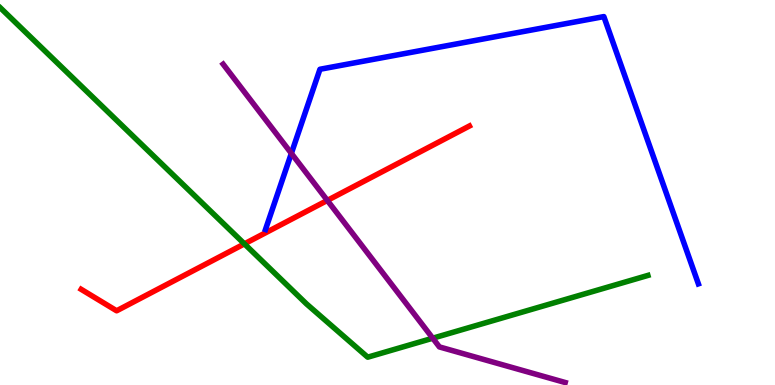[{'lines': ['blue', 'red'], 'intersections': []}, {'lines': ['green', 'red'], 'intersections': [{'x': 3.15, 'y': 3.67}]}, {'lines': ['purple', 'red'], 'intersections': [{'x': 4.22, 'y': 4.79}]}, {'lines': ['blue', 'green'], 'intersections': []}, {'lines': ['blue', 'purple'], 'intersections': [{'x': 3.76, 'y': 6.02}]}, {'lines': ['green', 'purple'], 'intersections': [{'x': 5.58, 'y': 1.22}]}]